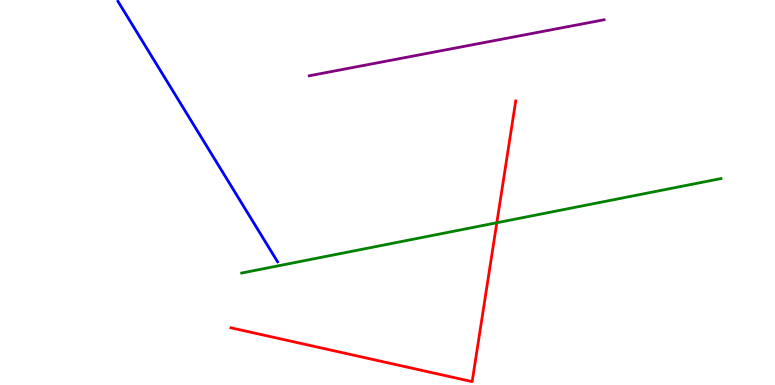[{'lines': ['blue', 'red'], 'intersections': []}, {'lines': ['green', 'red'], 'intersections': [{'x': 6.41, 'y': 4.21}]}, {'lines': ['purple', 'red'], 'intersections': []}, {'lines': ['blue', 'green'], 'intersections': []}, {'lines': ['blue', 'purple'], 'intersections': []}, {'lines': ['green', 'purple'], 'intersections': []}]